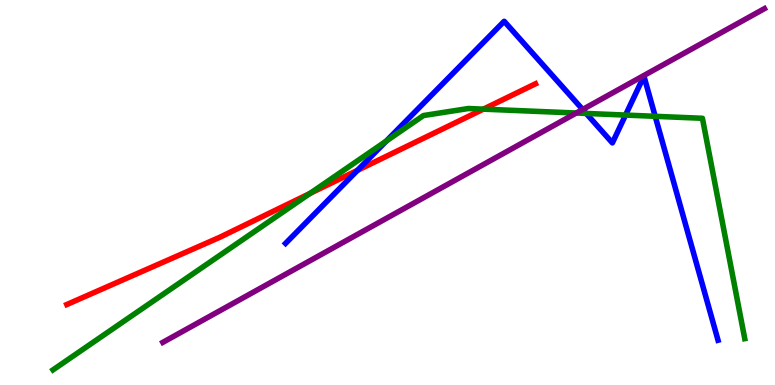[{'lines': ['blue', 'red'], 'intersections': [{'x': 4.61, 'y': 5.58}]}, {'lines': ['green', 'red'], 'intersections': [{'x': 4.0, 'y': 4.98}, {'x': 6.24, 'y': 7.17}]}, {'lines': ['purple', 'red'], 'intersections': []}, {'lines': ['blue', 'green'], 'intersections': [{'x': 4.99, 'y': 6.34}, {'x': 7.56, 'y': 7.05}, {'x': 8.07, 'y': 7.01}, {'x': 8.45, 'y': 6.98}]}, {'lines': ['blue', 'purple'], 'intersections': [{'x': 7.52, 'y': 7.16}]}, {'lines': ['green', 'purple'], 'intersections': [{'x': 7.44, 'y': 7.06}]}]